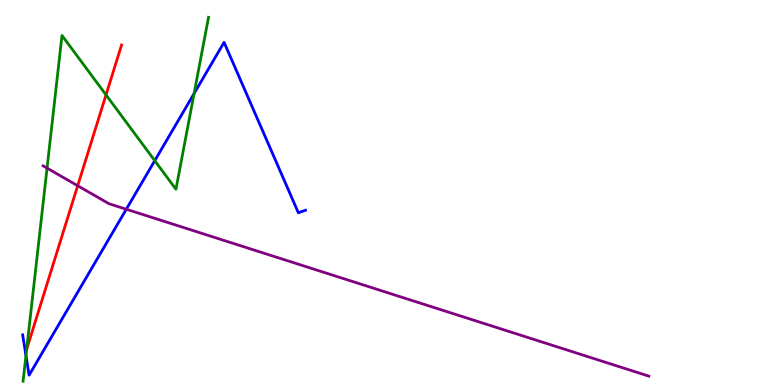[{'lines': ['blue', 'red'], 'intersections': []}, {'lines': ['green', 'red'], 'intersections': [{'x': 0.344, 'y': 0.927}, {'x': 1.37, 'y': 7.54}]}, {'lines': ['purple', 'red'], 'intersections': [{'x': 1.0, 'y': 5.18}]}, {'lines': ['blue', 'green'], 'intersections': [{'x': 0.335, 'y': 0.766}, {'x': 2.0, 'y': 5.83}, {'x': 2.5, 'y': 7.57}]}, {'lines': ['blue', 'purple'], 'intersections': [{'x': 1.63, 'y': 4.57}]}, {'lines': ['green', 'purple'], 'intersections': [{'x': 0.607, 'y': 5.63}]}]